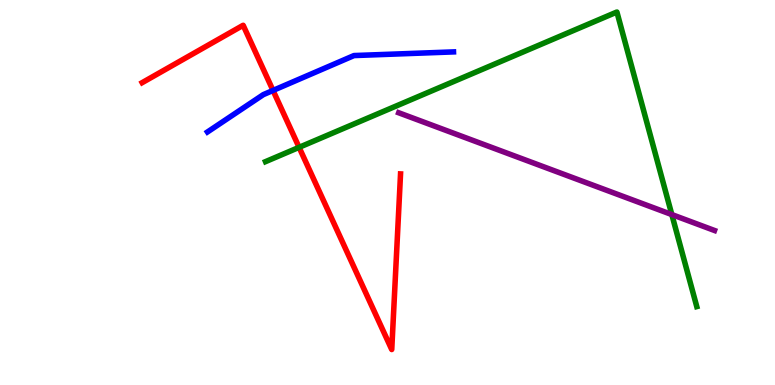[{'lines': ['blue', 'red'], 'intersections': [{'x': 3.52, 'y': 7.65}]}, {'lines': ['green', 'red'], 'intersections': [{'x': 3.86, 'y': 6.17}]}, {'lines': ['purple', 'red'], 'intersections': []}, {'lines': ['blue', 'green'], 'intersections': []}, {'lines': ['blue', 'purple'], 'intersections': []}, {'lines': ['green', 'purple'], 'intersections': [{'x': 8.67, 'y': 4.43}]}]